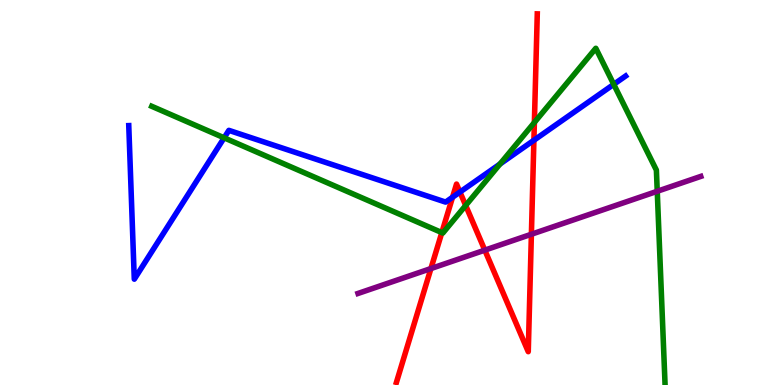[{'lines': ['blue', 'red'], 'intersections': [{'x': 5.84, 'y': 4.88}, {'x': 5.93, 'y': 5.01}, {'x': 6.89, 'y': 6.36}]}, {'lines': ['green', 'red'], 'intersections': [{'x': 5.7, 'y': 3.96}, {'x': 6.01, 'y': 4.66}, {'x': 6.9, 'y': 6.82}]}, {'lines': ['purple', 'red'], 'intersections': [{'x': 5.56, 'y': 3.02}, {'x': 6.26, 'y': 3.5}, {'x': 6.86, 'y': 3.92}]}, {'lines': ['blue', 'green'], 'intersections': [{'x': 2.89, 'y': 6.42}, {'x': 6.45, 'y': 5.74}, {'x': 7.92, 'y': 7.81}]}, {'lines': ['blue', 'purple'], 'intersections': []}, {'lines': ['green', 'purple'], 'intersections': [{'x': 8.48, 'y': 5.03}]}]